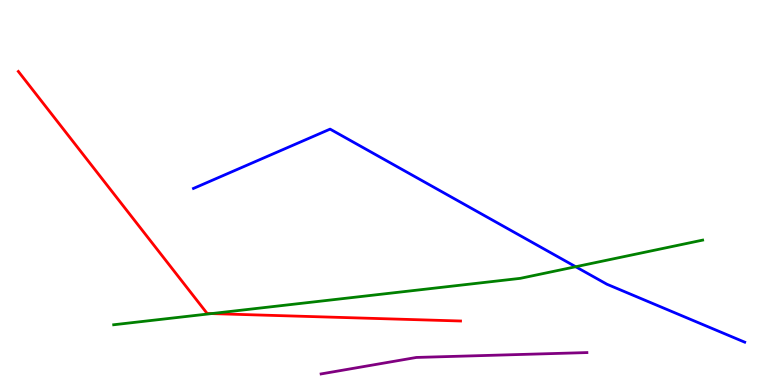[{'lines': ['blue', 'red'], 'intersections': []}, {'lines': ['green', 'red'], 'intersections': [{'x': 2.73, 'y': 1.85}]}, {'lines': ['purple', 'red'], 'intersections': []}, {'lines': ['blue', 'green'], 'intersections': [{'x': 7.43, 'y': 3.07}]}, {'lines': ['blue', 'purple'], 'intersections': []}, {'lines': ['green', 'purple'], 'intersections': []}]